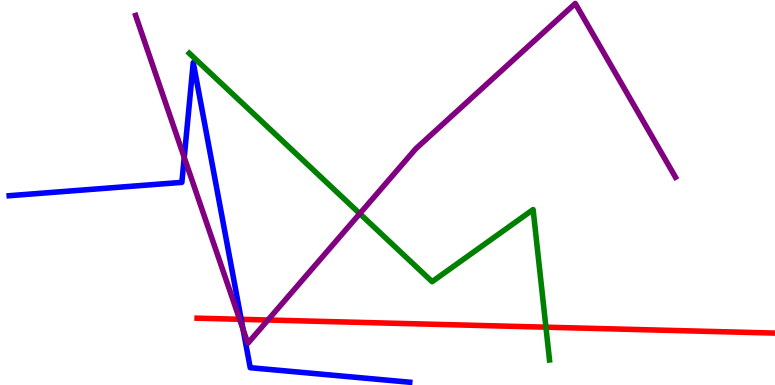[{'lines': ['blue', 'red'], 'intersections': [{'x': 3.11, 'y': 1.71}]}, {'lines': ['green', 'red'], 'intersections': [{'x': 7.04, 'y': 1.5}]}, {'lines': ['purple', 'red'], 'intersections': [{'x': 3.09, 'y': 1.71}, {'x': 3.46, 'y': 1.69}]}, {'lines': ['blue', 'green'], 'intersections': []}, {'lines': ['blue', 'purple'], 'intersections': [{'x': 2.38, 'y': 5.91}, {'x': 3.14, 'y': 1.45}]}, {'lines': ['green', 'purple'], 'intersections': [{'x': 4.64, 'y': 4.45}]}]